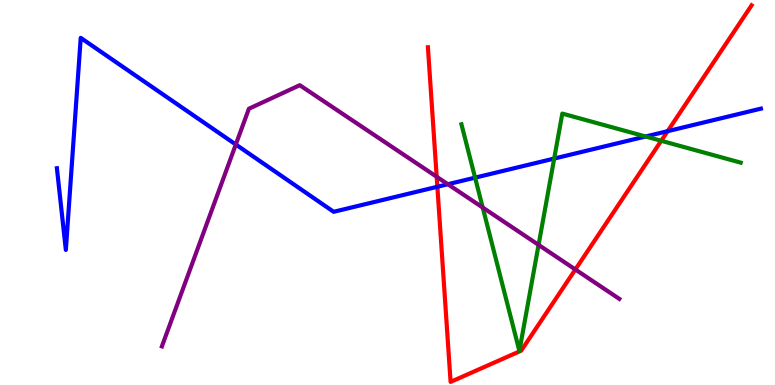[{'lines': ['blue', 'red'], 'intersections': [{'x': 5.64, 'y': 5.15}, {'x': 8.61, 'y': 6.59}]}, {'lines': ['green', 'red'], 'intersections': [{'x': 8.53, 'y': 6.34}]}, {'lines': ['purple', 'red'], 'intersections': [{'x': 5.63, 'y': 5.41}, {'x': 7.42, 'y': 3.0}]}, {'lines': ['blue', 'green'], 'intersections': [{'x': 6.13, 'y': 5.39}, {'x': 7.15, 'y': 5.88}, {'x': 8.33, 'y': 6.45}]}, {'lines': ['blue', 'purple'], 'intersections': [{'x': 3.04, 'y': 6.25}, {'x': 5.78, 'y': 5.21}]}, {'lines': ['green', 'purple'], 'intersections': [{'x': 6.23, 'y': 4.61}, {'x': 6.95, 'y': 3.64}]}]